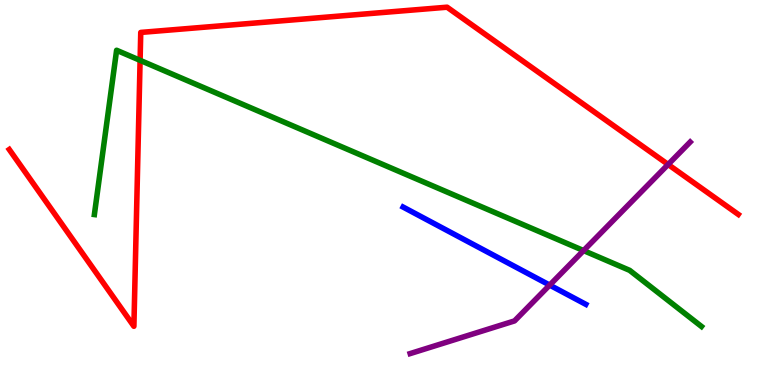[{'lines': ['blue', 'red'], 'intersections': []}, {'lines': ['green', 'red'], 'intersections': [{'x': 1.81, 'y': 8.43}]}, {'lines': ['purple', 'red'], 'intersections': [{'x': 8.62, 'y': 5.73}]}, {'lines': ['blue', 'green'], 'intersections': []}, {'lines': ['blue', 'purple'], 'intersections': [{'x': 7.09, 'y': 2.59}]}, {'lines': ['green', 'purple'], 'intersections': [{'x': 7.53, 'y': 3.49}]}]